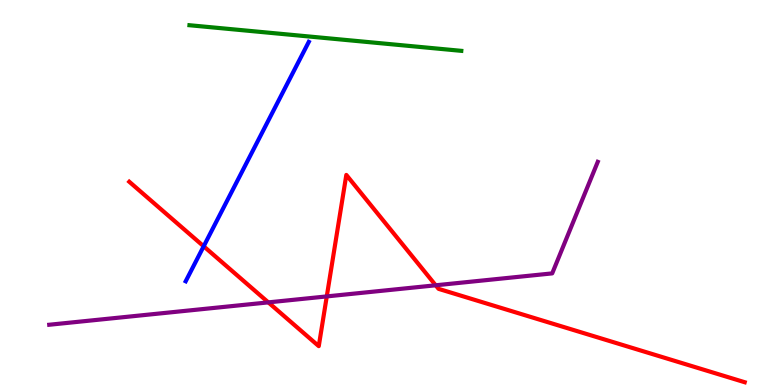[{'lines': ['blue', 'red'], 'intersections': [{'x': 2.63, 'y': 3.6}]}, {'lines': ['green', 'red'], 'intersections': []}, {'lines': ['purple', 'red'], 'intersections': [{'x': 3.46, 'y': 2.15}, {'x': 4.22, 'y': 2.3}, {'x': 5.62, 'y': 2.59}]}, {'lines': ['blue', 'green'], 'intersections': []}, {'lines': ['blue', 'purple'], 'intersections': []}, {'lines': ['green', 'purple'], 'intersections': []}]